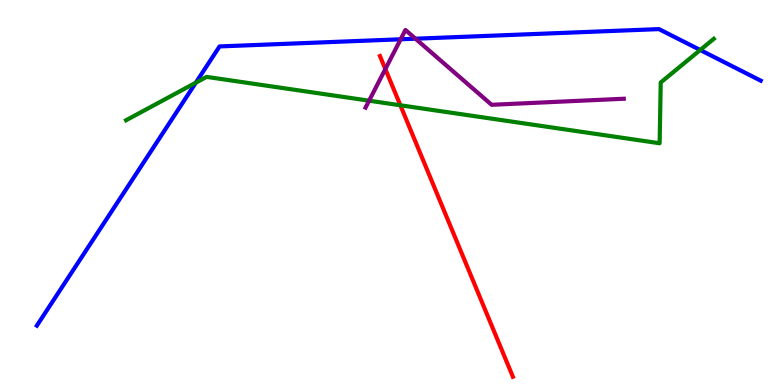[{'lines': ['blue', 'red'], 'intersections': []}, {'lines': ['green', 'red'], 'intersections': [{'x': 5.17, 'y': 7.27}]}, {'lines': ['purple', 'red'], 'intersections': [{'x': 4.97, 'y': 8.21}]}, {'lines': ['blue', 'green'], 'intersections': [{'x': 2.53, 'y': 7.85}, {'x': 9.04, 'y': 8.7}]}, {'lines': ['blue', 'purple'], 'intersections': [{'x': 5.17, 'y': 8.98}, {'x': 5.36, 'y': 8.99}]}, {'lines': ['green', 'purple'], 'intersections': [{'x': 4.76, 'y': 7.38}]}]